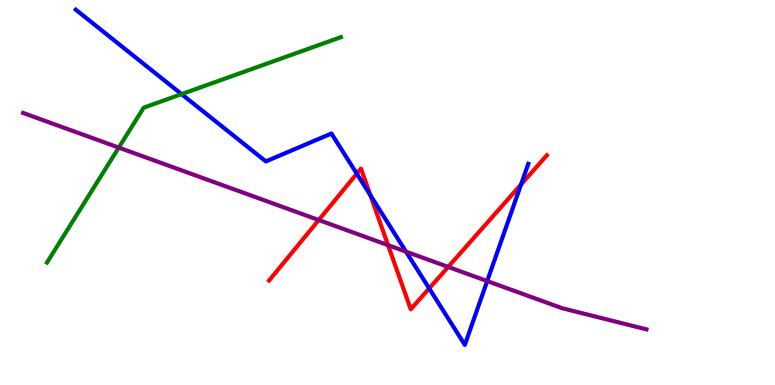[{'lines': ['blue', 'red'], 'intersections': [{'x': 4.6, 'y': 5.49}, {'x': 4.78, 'y': 4.93}, {'x': 5.54, 'y': 2.51}, {'x': 6.72, 'y': 5.21}]}, {'lines': ['green', 'red'], 'intersections': []}, {'lines': ['purple', 'red'], 'intersections': [{'x': 4.11, 'y': 4.28}, {'x': 5.01, 'y': 3.63}, {'x': 5.78, 'y': 3.07}]}, {'lines': ['blue', 'green'], 'intersections': [{'x': 2.34, 'y': 7.56}]}, {'lines': ['blue', 'purple'], 'intersections': [{'x': 5.24, 'y': 3.46}, {'x': 6.29, 'y': 2.7}]}, {'lines': ['green', 'purple'], 'intersections': [{'x': 1.53, 'y': 6.17}]}]